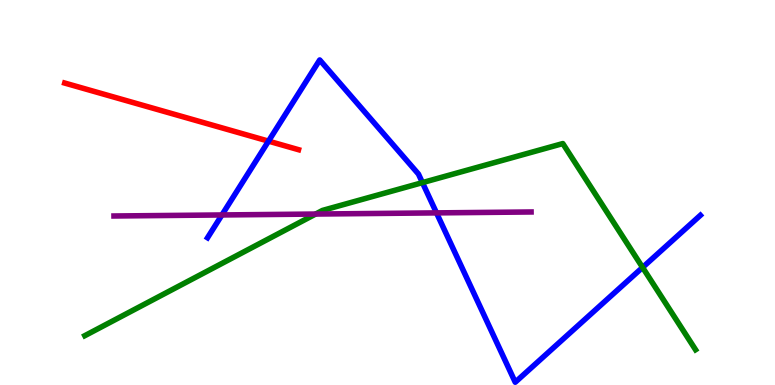[{'lines': ['blue', 'red'], 'intersections': [{'x': 3.46, 'y': 6.33}]}, {'lines': ['green', 'red'], 'intersections': []}, {'lines': ['purple', 'red'], 'intersections': []}, {'lines': ['blue', 'green'], 'intersections': [{'x': 5.45, 'y': 5.26}, {'x': 8.29, 'y': 3.05}]}, {'lines': ['blue', 'purple'], 'intersections': [{'x': 2.86, 'y': 4.42}, {'x': 5.63, 'y': 4.47}]}, {'lines': ['green', 'purple'], 'intersections': [{'x': 4.07, 'y': 4.44}]}]